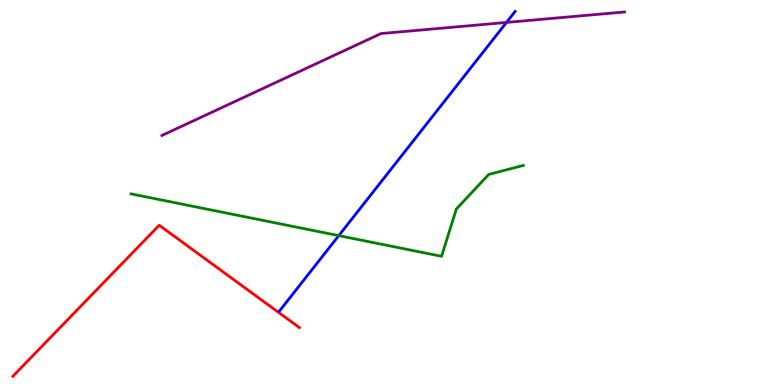[{'lines': ['blue', 'red'], 'intersections': []}, {'lines': ['green', 'red'], 'intersections': []}, {'lines': ['purple', 'red'], 'intersections': []}, {'lines': ['blue', 'green'], 'intersections': [{'x': 4.37, 'y': 3.88}]}, {'lines': ['blue', 'purple'], 'intersections': [{'x': 6.54, 'y': 9.42}]}, {'lines': ['green', 'purple'], 'intersections': []}]